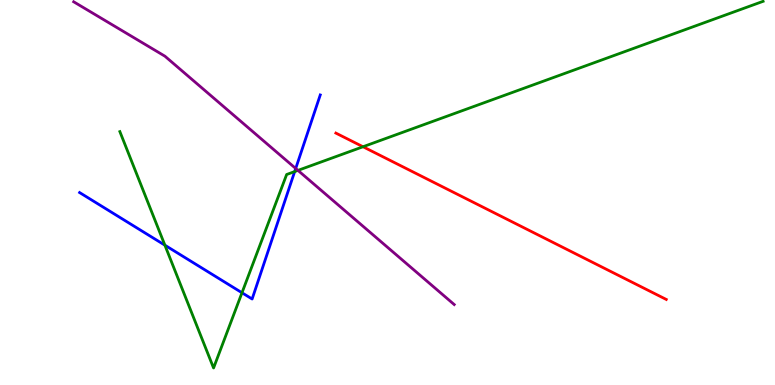[{'lines': ['blue', 'red'], 'intersections': []}, {'lines': ['green', 'red'], 'intersections': [{'x': 4.68, 'y': 6.19}]}, {'lines': ['purple', 'red'], 'intersections': []}, {'lines': ['blue', 'green'], 'intersections': [{'x': 2.13, 'y': 3.63}, {'x': 3.12, 'y': 2.4}, {'x': 3.8, 'y': 5.54}]}, {'lines': ['blue', 'purple'], 'intersections': [{'x': 3.82, 'y': 5.62}]}, {'lines': ['green', 'purple'], 'intersections': [{'x': 3.84, 'y': 5.57}]}]